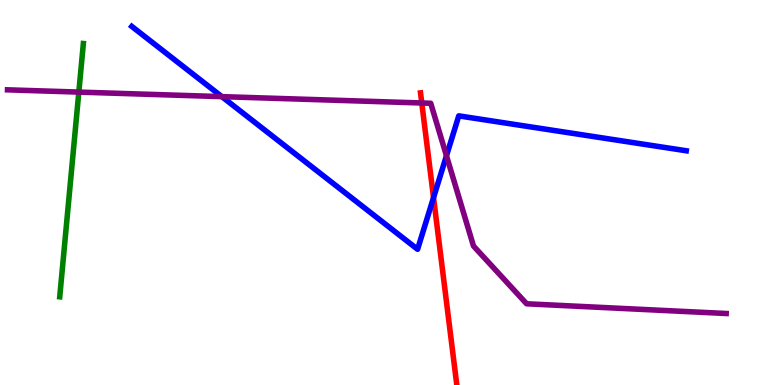[{'lines': ['blue', 'red'], 'intersections': [{'x': 5.59, 'y': 4.87}]}, {'lines': ['green', 'red'], 'intersections': []}, {'lines': ['purple', 'red'], 'intersections': [{'x': 5.44, 'y': 7.32}]}, {'lines': ['blue', 'green'], 'intersections': []}, {'lines': ['blue', 'purple'], 'intersections': [{'x': 2.86, 'y': 7.49}, {'x': 5.76, 'y': 5.95}]}, {'lines': ['green', 'purple'], 'intersections': [{'x': 1.02, 'y': 7.61}]}]